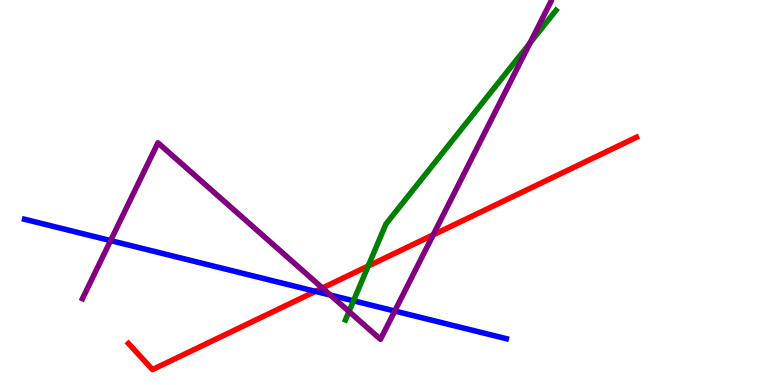[{'lines': ['blue', 'red'], 'intersections': [{'x': 4.07, 'y': 2.43}]}, {'lines': ['green', 'red'], 'intersections': [{'x': 4.75, 'y': 3.09}]}, {'lines': ['purple', 'red'], 'intersections': [{'x': 4.16, 'y': 2.52}, {'x': 5.59, 'y': 3.9}]}, {'lines': ['blue', 'green'], 'intersections': [{'x': 4.56, 'y': 2.19}]}, {'lines': ['blue', 'purple'], 'intersections': [{'x': 1.43, 'y': 3.75}, {'x': 4.26, 'y': 2.34}, {'x': 5.09, 'y': 1.92}]}, {'lines': ['green', 'purple'], 'intersections': [{'x': 4.5, 'y': 1.91}, {'x': 6.84, 'y': 8.88}]}]